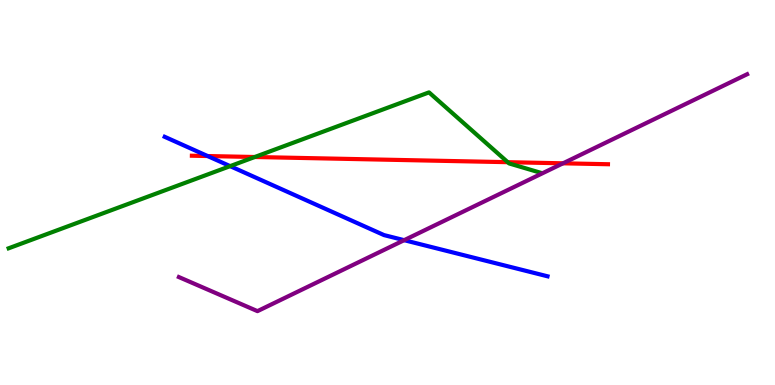[{'lines': ['blue', 'red'], 'intersections': [{'x': 2.68, 'y': 5.95}]}, {'lines': ['green', 'red'], 'intersections': [{'x': 3.29, 'y': 5.92}, {'x': 6.55, 'y': 5.79}]}, {'lines': ['purple', 'red'], 'intersections': [{'x': 7.26, 'y': 5.76}]}, {'lines': ['blue', 'green'], 'intersections': [{'x': 2.97, 'y': 5.68}]}, {'lines': ['blue', 'purple'], 'intersections': [{'x': 5.21, 'y': 3.76}]}, {'lines': ['green', 'purple'], 'intersections': []}]